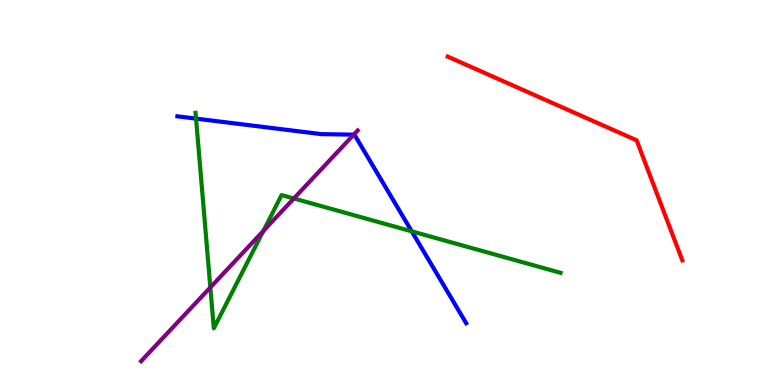[{'lines': ['blue', 'red'], 'intersections': []}, {'lines': ['green', 'red'], 'intersections': []}, {'lines': ['purple', 'red'], 'intersections': []}, {'lines': ['blue', 'green'], 'intersections': [{'x': 2.53, 'y': 6.92}, {'x': 5.31, 'y': 3.99}]}, {'lines': ['blue', 'purple'], 'intersections': [{'x': 4.56, 'y': 6.5}]}, {'lines': ['green', 'purple'], 'intersections': [{'x': 2.71, 'y': 2.53}, {'x': 3.4, 'y': 4.0}, {'x': 3.79, 'y': 4.84}]}]